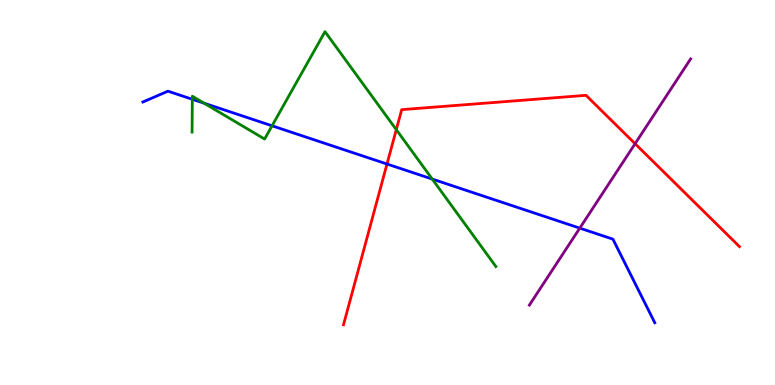[{'lines': ['blue', 'red'], 'intersections': [{'x': 4.99, 'y': 5.74}]}, {'lines': ['green', 'red'], 'intersections': [{'x': 5.11, 'y': 6.63}]}, {'lines': ['purple', 'red'], 'intersections': [{'x': 8.19, 'y': 6.27}]}, {'lines': ['blue', 'green'], 'intersections': [{'x': 2.48, 'y': 7.42}, {'x': 2.63, 'y': 7.32}, {'x': 3.51, 'y': 6.73}, {'x': 5.58, 'y': 5.35}]}, {'lines': ['blue', 'purple'], 'intersections': [{'x': 7.48, 'y': 4.07}]}, {'lines': ['green', 'purple'], 'intersections': []}]